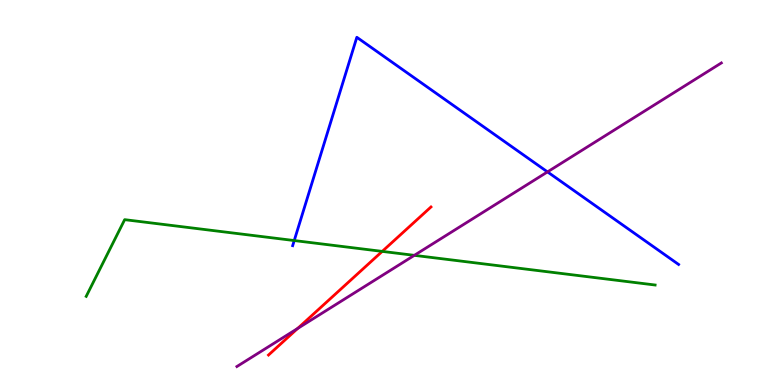[{'lines': ['blue', 'red'], 'intersections': []}, {'lines': ['green', 'red'], 'intersections': [{'x': 4.93, 'y': 3.47}]}, {'lines': ['purple', 'red'], 'intersections': [{'x': 3.84, 'y': 1.47}]}, {'lines': ['blue', 'green'], 'intersections': [{'x': 3.8, 'y': 3.75}]}, {'lines': ['blue', 'purple'], 'intersections': [{'x': 7.06, 'y': 5.54}]}, {'lines': ['green', 'purple'], 'intersections': [{'x': 5.35, 'y': 3.37}]}]